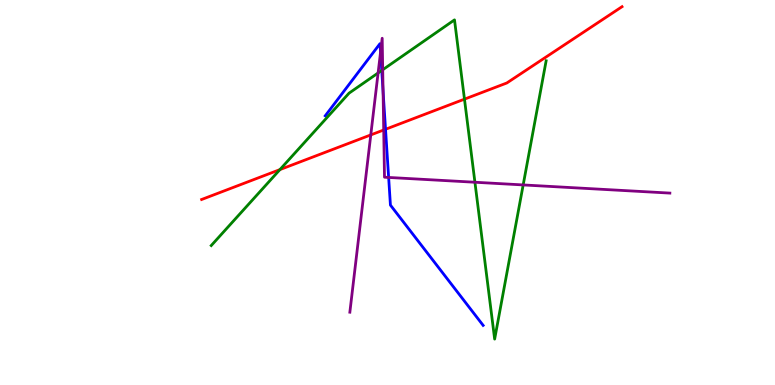[{'lines': ['blue', 'red'], 'intersections': [{'x': 4.97, 'y': 6.64}]}, {'lines': ['green', 'red'], 'intersections': [{'x': 3.61, 'y': 5.59}, {'x': 5.99, 'y': 7.42}]}, {'lines': ['purple', 'red'], 'intersections': [{'x': 4.78, 'y': 6.5}, {'x': 4.95, 'y': 6.62}]}, {'lines': ['blue', 'green'], 'intersections': [{'x': 4.93, 'y': 8.17}]}, {'lines': ['blue', 'purple'], 'intersections': [{'x': 4.91, 'y': 8.65}, {'x': 4.94, 'y': 7.63}, {'x': 5.01, 'y': 5.39}]}, {'lines': ['green', 'purple'], 'intersections': [{'x': 4.88, 'y': 8.1}, {'x': 4.94, 'y': 8.19}, {'x': 6.13, 'y': 5.27}, {'x': 6.75, 'y': 5.2}]}]